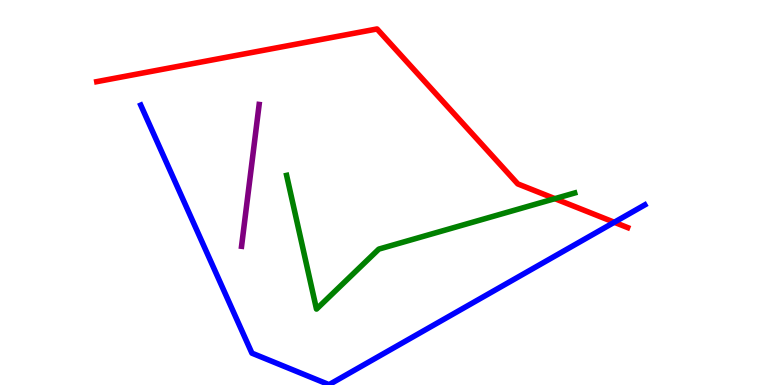[{'lines': ['blue', 'red'], 'intersections': [{'x': 7.93, 'y': 4.23}]}, {'lines': ['green', 'red'], 'intersections': [{'x': 7.16, 'y': 4.84}]}, {'lines': ['purple', 'red'], 'intersections': []}, {'lines': ['blue', 'green'], 'intersections': []}, {'lines': ['blue', 'purple'], 'intersections': []}, {'lines': ['green', 'purple'], 'intersections': []}]